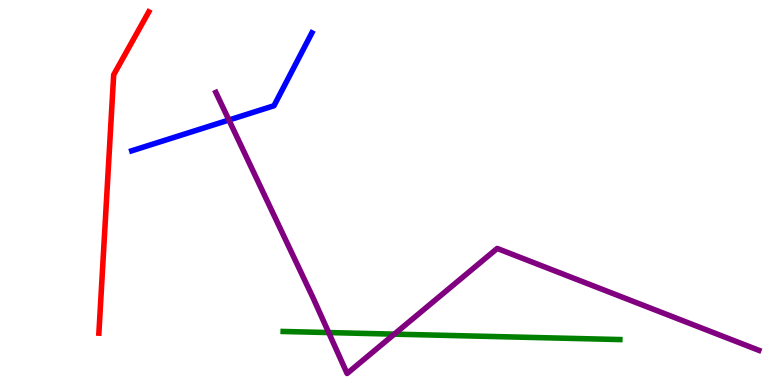[{'lines': ['blue', 'red'], 'intersections': []}, {'lines': ['green', 'red'], 'intersections': []}, {'lines': ['purple', 'red'], 'intersections': []}, {'lines': ['blue', 'green'], 'intersections': []}, {'lines': ['blue', 'purple'], 'intersections': [{'x': 2.95, 'y': 6.88}]}, {'lines': ['green', 'purple'], 'intersections': [{'x': 4.24, 'y': 1.36}, {'x': 5.09, 'y': 1.32}]}]